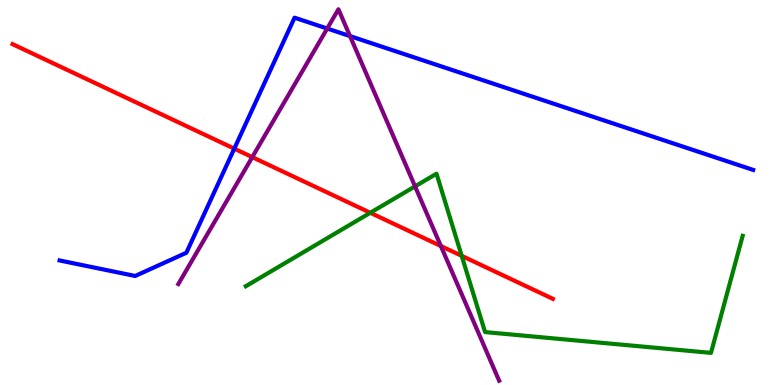[{'lines': ['blue', 'red'], 'intersections': [{'x': 3.02, 'y': 6.14}]}, {'lines': ['green', 'red'], 'intersections': [{'x': 4.78, 'y': 4.47}, {'x': 5.96, 'y': 3.35}]}, {'lines': ['purple', 'red'], 'intersections': [{'x': 3.26, 'y': 5.92}, {'x': 5.69, 'y': 3.61}]}, {'lines': ['blue', 'green'], 'intersections': []}, {'lines': ['blue', 'purple'], 'intersections': [{'x': 4.22, 'y': 9.26}, {'x': 4.52, 'y': 9.06}]}, {'lines': ['green', 'purple'], 'intersections': [{'x': 5.36, 'y': 5.16}]}]